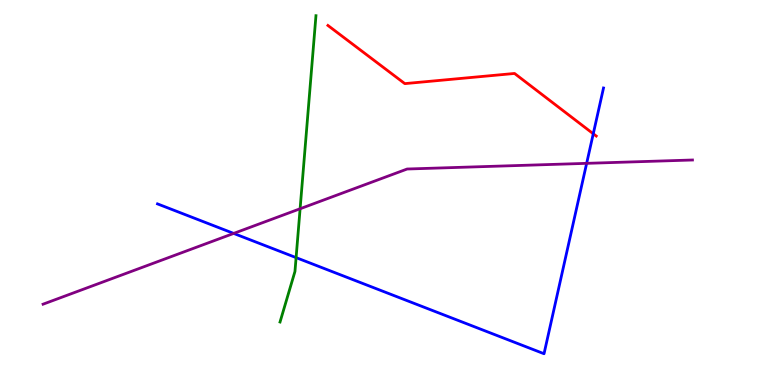[{'lines': ['blue', 'red'], 'intersections': [{'x': 7.66, 'y': 6.53}]}, {'lines': ['green', 'red'], 'intersections': []}, {'lines': ['purple', 'red'], 'intersections': []}, {'lines': ['blue', 'green'], 'intersections': [{'x': 3.82, 'y': 3.31}]}, {'lines': ['blue', 'purple'], 'intersections': [{'x': 3.02, 'y': 3.94}, {'x': 7.57, 'y': 5.76}]}, {'lines': ['green', 'purple'], 'intersections': [{'x': 3.87, 'y': 4.58}]}]